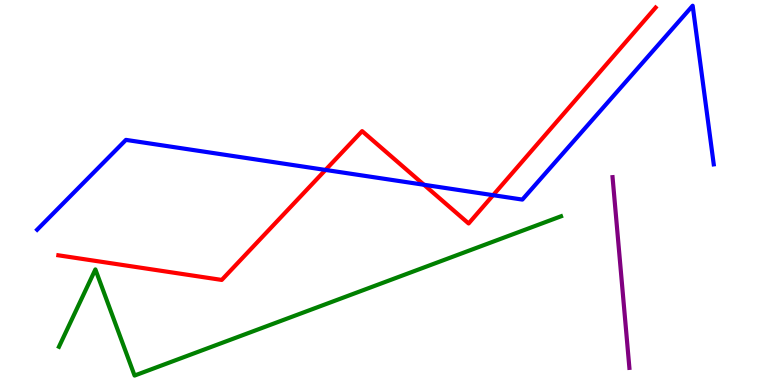[{'lines': ['blue', 'red'], 'intersections': [{'x': 4.2, 'y': 5.59}, {'x': 5.47, 'y': 5.2}, {'x': 6.36, 'y': 4.93}]}, {'lines': ['green', 'red'], 'intersections': []}, {'lines': ['purple', 'red'], 'intersections': []}, {'lines': ['blue', 'green'], 'intersections': []}, {'lines': ['blue', 'purple'], 'intersections': []}, {'lines': ['green', 'purple'], 'intersections': []}]